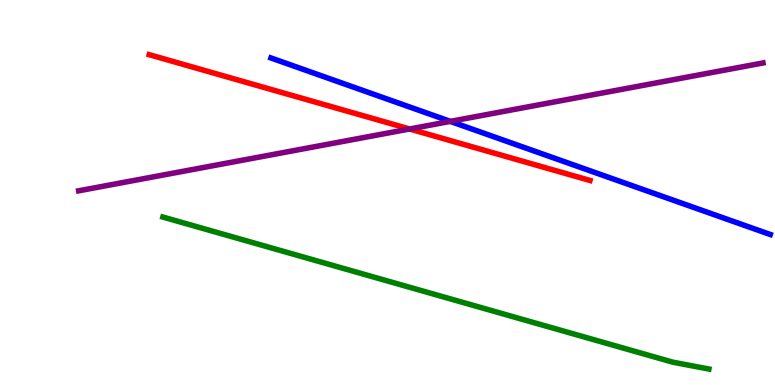[{'lines': ['blue', 'red'], 'intersections': []}, {'lines': ['green', 'red'], 'intersections': []}, {'lines': ['purple', 'red'], 'intersections': [{'x': 5.29, 'y': 6.65}]}, {'lines': ['blue', 'green'], 'intersections': []}, {'lines': ['blue', 'purple'], 'intersections': [{'x': 5.81, 'y': 6.85}]}, {'lines': ['green', 'purple'], 'intersections': []}]